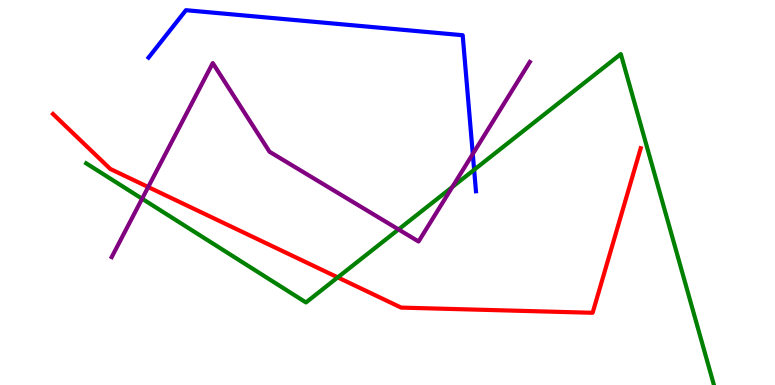[{'lines': ['blue', 'red'], 'intersections': []}, {'lines': ['green', 'red'], 'intersections': [{'x': 4.36, 'y': 2.8}]}, {'lines': ['purple', 'red'], 'intersections': [{'x': 1.91, 'y': 5.14}]}, {'lines': ['blue', 'green'], 'intersections': [{'x': 6.12, 'y': 5.59}]}, {'lines': ['blue', 'purple'], 'intersections': [{'x': 6.1, 'y': 6.0}]}, {'lines': ['green', 'purple'], 'intersections': [{'x': 1.83, 'y': 4.84}, {'x': 5.14, 'y': 4.04}, {'x': 5.84, 'y': 5.14}]}]